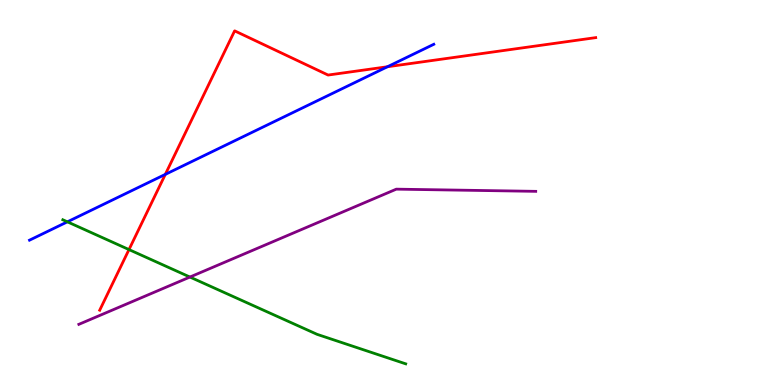[{'lines': ['blue', 'red'], 'intersections': [{'x': 2.13, 'y': 5.47}, {'x': 5.0, 'y': 8.27}]}, {'lines': ['green', 'red'], 'intersections': [{'x': 1.66, 'y': 3.52}]}, {'lines': ['purple', 'red'], 'intersections': []}, {'lines': ['blue', 'green'], 'intersections': [{'x': 0.869, 'y': 4.24}]}, {'lines': ['blue', 'purple'], 'intersections': []}, {'lines': ['green', 'purple'], 'intersections': [{'x': 2.45, 'y': 2.8}]}]